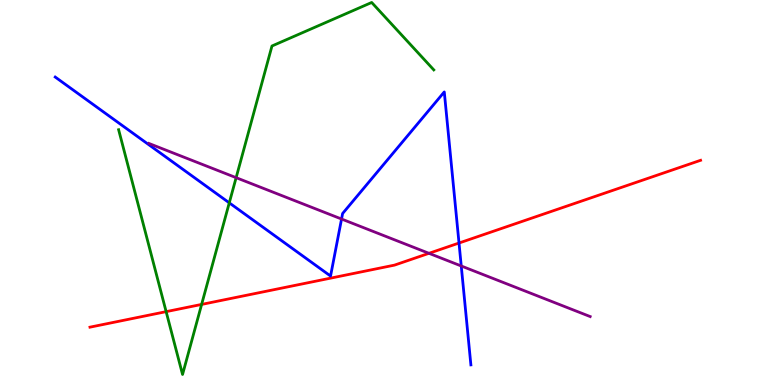[{'lines': ['blue', 'red'], 'intersections': [{'x': 5.92, 'y': 3.69}]}, {'lines': ['green', 'red'], 'intersections': [{'x': 2.14, 'y': 1.91}, {'x': 2.6, 'y': 2.09}]}, {'lines': ['purple', 'red'], 'intersections': [{'x': 5.54, 'y': 3.42}]}, {'lines': ['blue', 'green'], 'intersections': [{'x': 2.96, 'y': 4.73}]}, {'lines': ['blue', 'purple'], 'intersections': [{'x': 4.41, 'y': 4.31}, {'x': 5.95, 'y': 3.09}]}, {'lines': ['green', 'purple'], 'intersections': [{'x': 3.05, 'y': 5.39}]}]